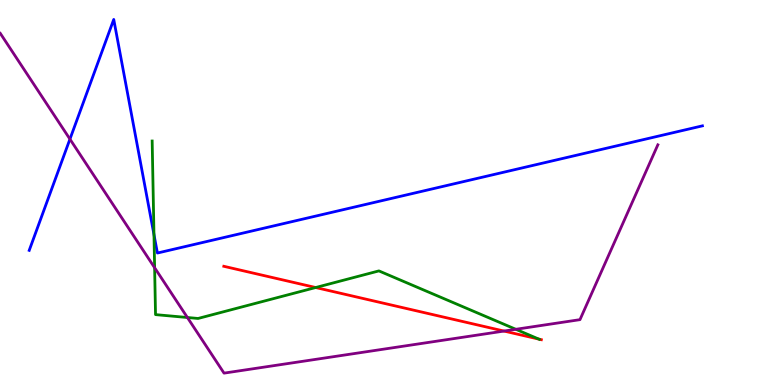[{'lines': ['blue', 'red'], 'intersections': []}, {'lines': ['green', 'red'], 'intersections': [{'x': 4.07, 'y': 2.53}, {'x': 6.95, 'y': 1.19}]}, {'lines': ['purple', 'red'], 'intersections': [{'x': 6.5, 'y': 1.4}]}, {'lines': ['blue', 'green'], 'intersections': [{'x': 1.99, 'y': 3.91}]}, {'lines': ['blue', 'purple'], 'intersections': [{'x': 0.902, 'y': 6.39}]}, {'lines': ['green', 'purple'], 'intersections': [{'x': 2.0, 'y': 3.05}, {'x': 2.42, 'y': 1.75}, {'x': 6.66, 'y': 1.45}]}]